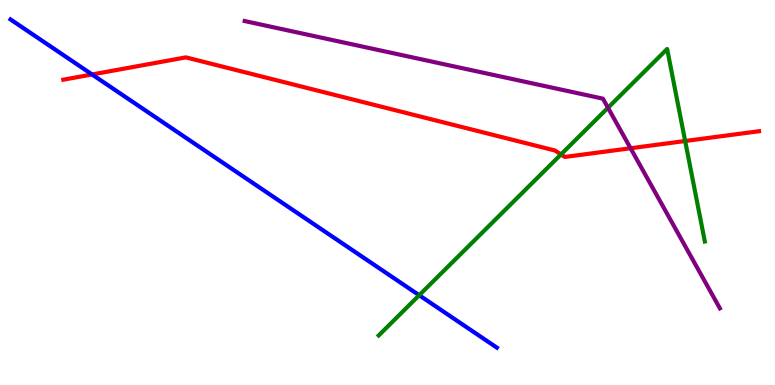[{'lines': ['blue', 'red'], 'intersections': [{'x': 1.19, 'y': 8.07}]}, {'lines': ['green', 'red'], 'intersections': [{'x': 7.24, 'y': 5.99}, {'x': 8.84, 'y': 6.34}]}, {'lines': ['purple', 'red'], 'intersections': [{'x': 8.14, 'y': 6.15}]}, {'lines': ['blue', 'green'], 'intersections': [{'x': 5.41, 'y': 2.33}]}, {'lines': ['blue', 'purple'], 'intersections': []}, {'lines': ['green', 'purple'], 'intersections': [{'x': 7.84, 'y': 7.2}]}]